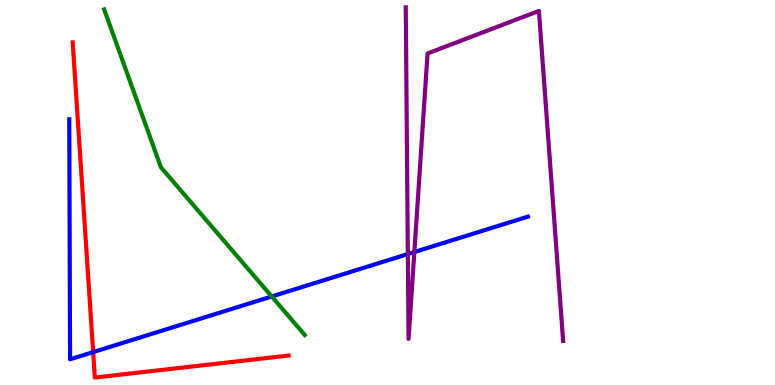[{'lines': ['blue', 'red'], 'intersections': [{'x': 1.2, 'y': 0.854}]}, {'lines': ['green', 'red'], 'intersections': []}, {'lines': ['purple', 'red'], 'intersections': []}, {'lines': ['blue', 'green'], 'intersections': [{'x': 3.51, 'y': 2.3}]}, {'lines': ['blue', 'purple'], 'intersections': [{'x': 5.26, 'y': 3.4}, {'x': 5.35, 'y': 3.45}]}, {'lines': ['green', 'purple'], 'intersections': []}]